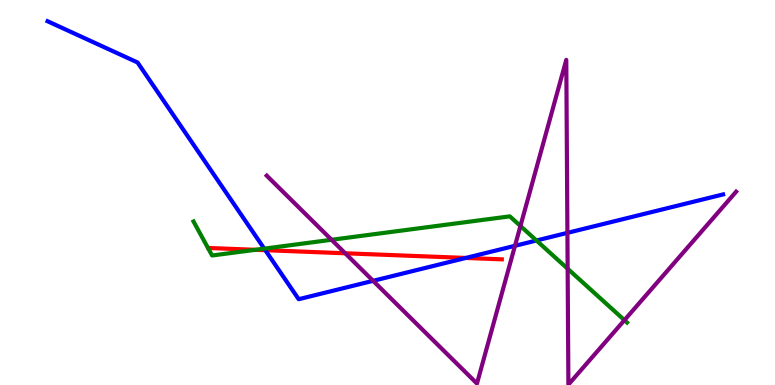[{'lines': ['blue', 'red'], 'intersections': [{'x': 3.42, 'y': 3.5}, {'x': 6.01, 'y': 3.3}]}, {'lines': ['green', 'red'], 'intersections': [{'x': 3.3, 'y': 3.51}]}, {'lines': ['purple', 'red'], 'intersections': [{'x': 4.45, 'y': 3.42}]}, {'lines': ['blue', 'green'], 'intersections': [{'x': 3.41, 'y': 3.54}, {'x': 6.92, 'y': 3.75}]}, {'lines': ['blue', 'purple'], 'intersections': [{'x': 4.81, 'y': 2.71}, {'x': 6.64, 'y': 3.62}, {'x': 7.32, 'y': 3.95}]}, {'lines': ['green', 'purple'], 'intersections': [{'x': 4.28, 'y': 3.77}, {'x': 6.72, 'y': 4.13}, {'x': 7.32, 'y': 3.02}, {'x': 8.06, 'y': 1.68}]}]